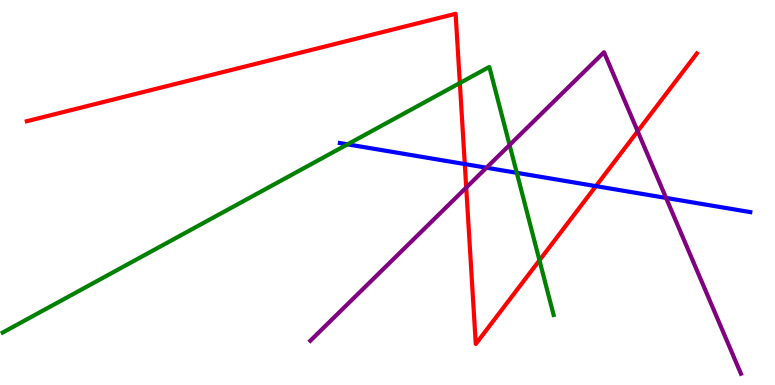[{'lines': ['blue', 'red'], 'intersections': [{'x': 6.0, 'y': 5.74}, {'x': 7.69, 'y': 5.17}]}, {'lines': ['green', 'red'], 'intersections': [{'x': 5.93, 'y': 7.84}, {'x': 6.96, 'y': 3.24}]}, {'lines': ['purple', 'red'], 'intersections': [{'x': 6.02, 'y': 5.13}, {'x': 8.23, 'y': 6.59}]}, {'lines': ['blue', 'green'], 'intersections': [{'x': 4.48, 'y': 6.25}, {'x': 6.67, 'y': 5.51}]}, {'lines': ['blue', 'purple'], 'intersections': [{'x': 6.28, 'y': 5.64}, {'x': 8.59, 'y': 4.86}]}, {'lines': ['green', 'purple'], 'intersections': [{'x': 6.58, 'y': 6.23}]}]